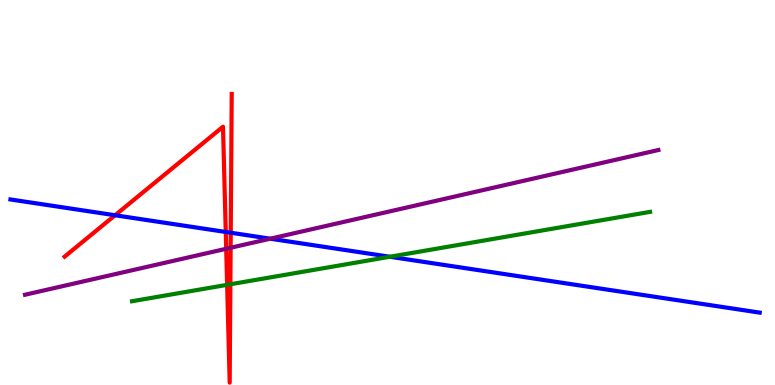[{'lines': ['blue', 'red'], 'intersections': [{'x': 1.48, 'y': 4.41}, {'x': 2.91, 'y': 3.97}, {'x': 2.98, 'y': 3.96}]}, {'lines': ['green', 'red'], 'intersections': [{'x': 2.93, 'y': 2.6}, {'x': 2.97, 'y': 2.62}]}, {'lines': ['purple', 'red'], 'intersections': [{'x': 2.92, 'y': 3.54}, {'x': 2.98, 'y': 3.56}]}, {'lines': ['blue', 'green'], 'intersections': [{'x': 5.03, 'y': 3.33}]}, {'lines': ['blue', 'purple'], 'intersections': [{'x': 3.49, 'y': 3.8}]}, {'lines': ['green', 'purple'], 'intersections': []}]